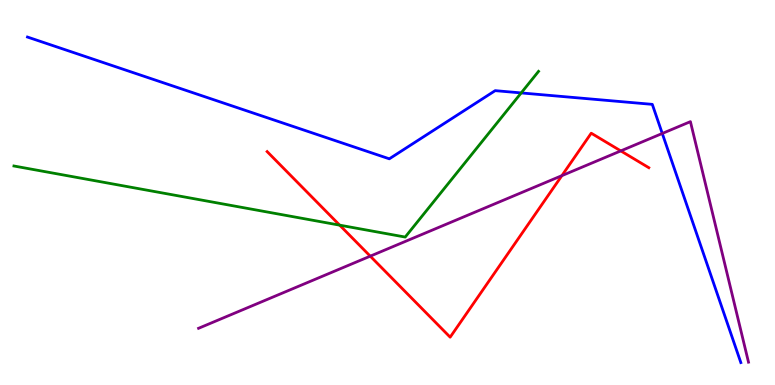[{'lines': ['blue', 'red'], 'intersections': []}, {'lines': ['green', 'red'], 'intersections': [{'x': 4.38, 'y': 4.15}]}, {'lines': ['purple', 'red'], 'intersections': [{'x': 4.78, 'y': 3.35}, {'x': 7.25, 'y': 5.44}, {'x': 8.01, 'y': 6.08}]}, {'lines': ['blue', 'green'], 'intersections': [{'x': 6.73, 'y': 7.59}]}, {'lines': ['blue', 'purple'], 'intersections': [{'x': 8.55, 'y': 6.53}]}, {'lines': ['green', 'purple'], 'intersections': []}]